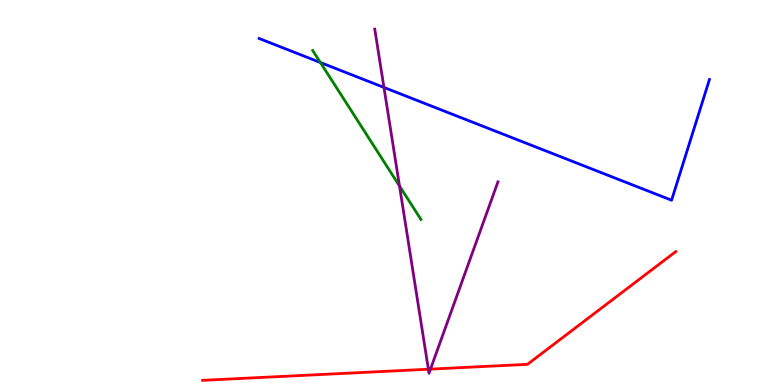[{'lines': ['blue', 'red'], 'intersections': []}, {'lines': ['green', 'red'], 'intersections': []}, {'lines': ['purple', 'red'], 'intersections': [{'x': 5.53, 'y': 0.41}, {'x': 5.55, 'y': 0.413}]}, {'lines': ['blue', 'green'], 'intersections': [{'x': 4.13, 'y': 8.38}]}, {'lines': ['blue', 'purple'], 'intersections': [{'x': 4.95, 'y': 7.73}]}, {'lines': ['green', 'purple'], 'intersections': [{'x': 5.15, 'y': 5.17}]}]